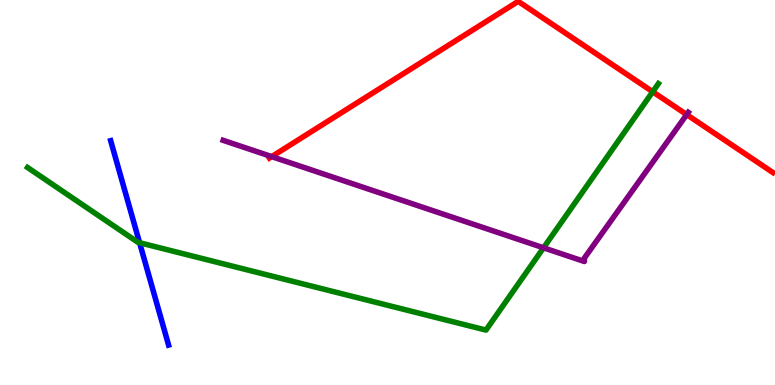[{'lines': ['blue', 'red'], 'intersections': []}, {'lines': ['green', 'red'], 'intersections': [{'x': 8.42, 'y': 7.62}]}, {'lines': ['purple', 'red'], 'intersections': [{'x': 3.51, 'y': 5.93}, {'x': 8.86, 'y': 7.02}]}, {'lines': ['blue', 'green'], 'intersections': [{'x': 1.8, 'y': 3.7}]}, {'lines': ['blue', 'purple'], 'intersections': []}, {'lines': ['green', 'purple'], 'intersections': [{'x': 7.01, 'y': 3.56}]}]